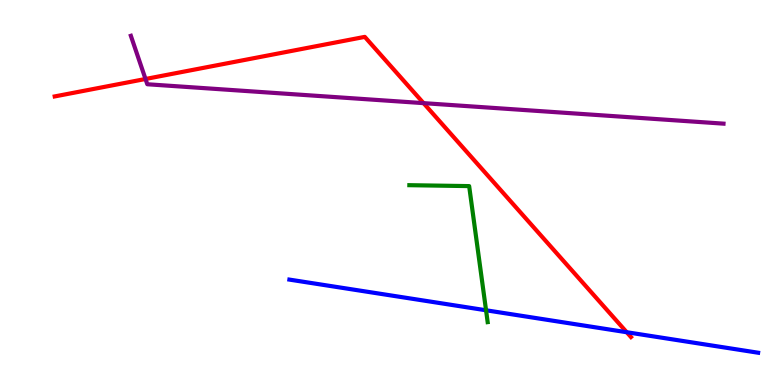[{'lines': ['blue', 'red'], 'intersections': [{'x': 8.09, 'y': 1.37}]}, {'lines': ['green', 'red'], 'intersections': []}, {'lines': ['purple', 'red'], 'intersections': [{'x': 1.88, 'y': 7.95}, {'x': 5.47, 'y': 7.32}]}, {'lines': ['blue', 'green'], 'intersections': [{'x': 6.27, 'y': 1.94}]}, {'lines': ['blue', 'purple'], 'intersections': []}, {'lines': ['green', 'purple'], 'intersections': []}]